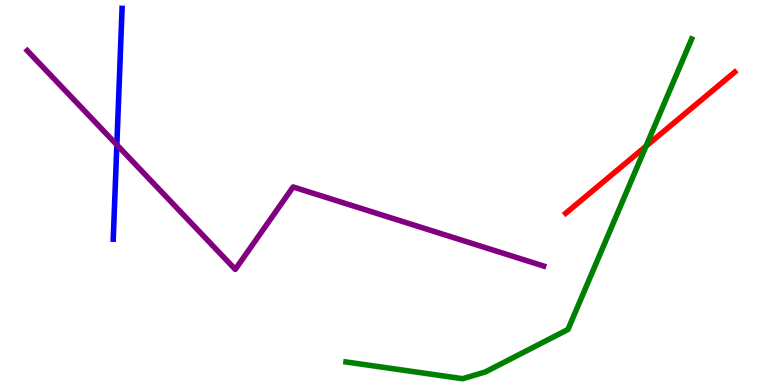[{'lines': ['blue', 'red'], 'intersections': []}, {'lines': ['green', 'red'], 'intersections': [{'x': 8.34, 'y': 6.2}]}, {'lines': ['purple', 'red'], 'intersections': []}, {'lines': ['blue', 'green'], 'intersections': []}, {'lines': ['blue', 'purple'], 'intersections': [{'x': 1.51, 'y': 6.24}]}, {'lines': ['green', 'purple'], 'intersections': []}]